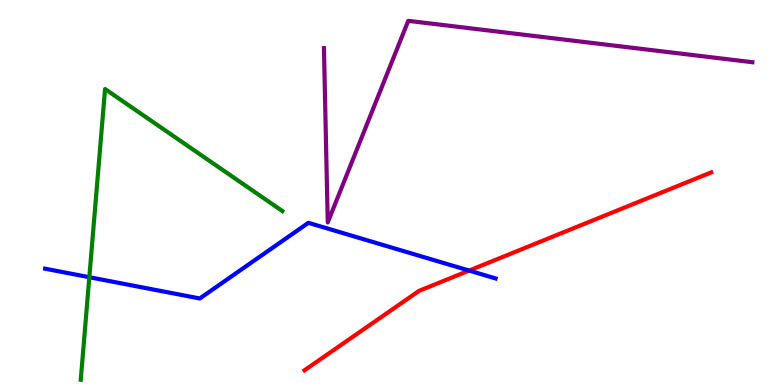[{'lines': ['blue', 'red'], 'intersections': [{'x': 6.05, 'y': 2.97}]}, {'lines': ['green', 'red'], 'intersections': []}, {'lines': ['purple', 'red'], 'intersections': []}, {'lines': ['blue', 'green'], 'intersections': [{'x': 1.15, 'y': 2.8}]}, {'lines': ['blue', 'purple'], 'intersections': []}, {'lines': ['green', 'purple'], 'intersections': []}]